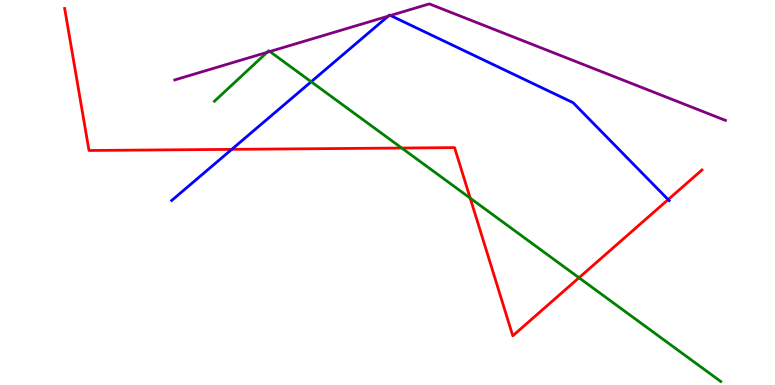[{'lines': ['blue', 'red'], 'intersections': [{'x': 2.99, 'y': 6.12}, {'x': 8.62, 'y': 4.82}]}, {'lines': ['green', 'red'], 'intersections': [{'x': 5.18, 'y': 6.16}, {'x': 6.07, 'y': 4.85}, {'x': 7.47, 'y': 2.79}]}, {'lines': ['purple', 'red'], 'intersections': []}, {'lines': ['blue', 'green'], 'intersections': [{'x': 4.02, 'y': 7.88}]}, {'lines': ['blue', 'purple'], 'intersections': [{'x': 5.01, 'y': 9.58}, {'x': 5.04, 'y': 9.6}]}, {'lines': ['green', 'purple'], 'intersections': [{'x': 3.45, 'y': 8.64}, {'x': 3.48, 'y': 8.66}]}]